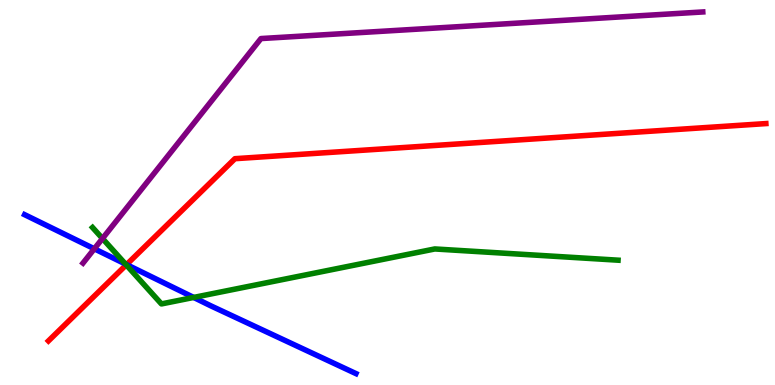[{'lines': ['blue', 'red'], 'intersections': [{'x': 1.63, 'y': 3.13}]}, {'lines': ['green', 'red'], 'intersections': [{'x': 1.63, 'y': 3.12}]}, {'lines': ['purple', 'red'], 'intersections': []}, {'lines': ['blue', 'green'], 'intersections': [{'x': 1.62, 'y': 3.14}, {'x': 2.5, 'y': 2.27}]}, {'lines': ['blue', 'purple'], 'intersections': [{'x': 1.22, 'y': 3.54}]}, {'lines': ['green', 'purple'], 'intersections': [{'x': 1.32, 'y': 3.8}]}]